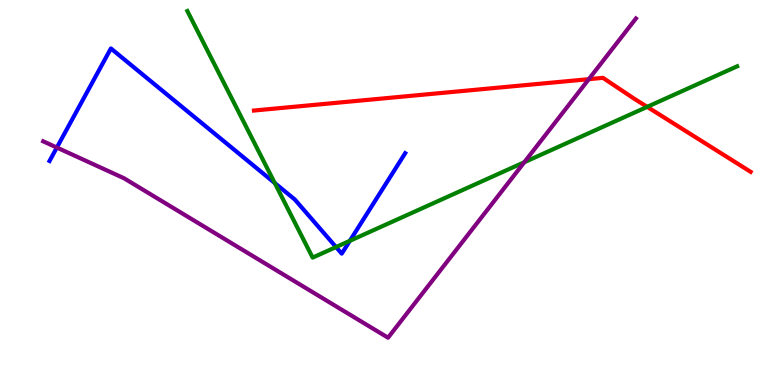[{'lines': ['blue', 'red'], 'intersections': []}, {'lines': ['green', 'red'], 'intersections': [{'x': 8.35, 'y': 7.22}]}, {'lines': ['purple', 'red'], 'intersections': [{'x': 7.6, 'y': 7.94}]}, {'lines': ['blue', 'green'], 'intersections': [{'x': 3.55, 'y': 5.25}, {'x': 4.34, 'y': 3.58}, {'x': 4.51, 'y': 3.74}]}, {'lines': ['blue', 'purple'], 'intersections': [{'x': 0.734, 'y': 6.17}]}, {'lines': ['green', 'purple'], 'intersections': [{'x': 6.77, 'y': 5.79}]}]